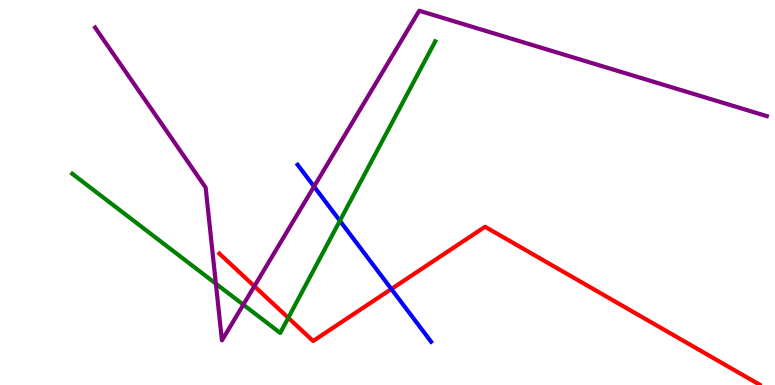[{'lines': ['blue', 'red'], 'intersections': [{'x': 5.05, 'y': 2.49}]}, {'lines': ['green', 'red'], 'intersections': [{'x': 3.72, 'y': 1.74}]}, {'lines': ['purple', 'red'], 'intersections': [{'x': 3.28, 'y': 2.57}]}, {'lines': ['blue', 'green'], 'intersections': [{'x': 4.39, 'y': 4.27}]}, {'lines': ['blue', 'purple'], 'intersections': [{'x': 4.05, 'y': 5.16}]}, {'lines': ['green', 'purple'], 'intersections': [{'x': 2.79, 'y': 2.63}, {'x': 3.14, 'y': 2.09}]}]